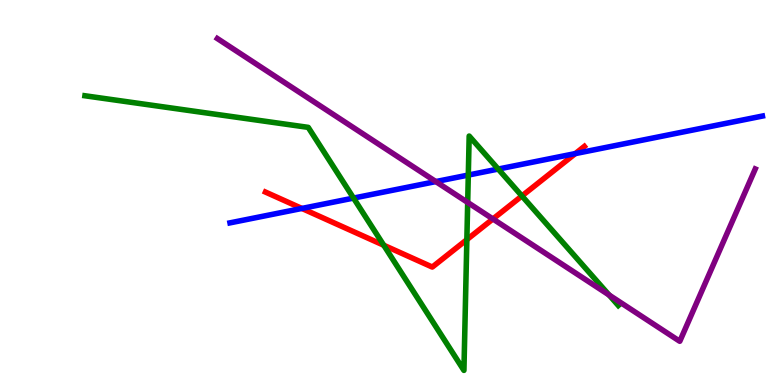[{'lines': ['blue', 'red'], 'intersections': [{'x': 3.9, 'y': 4.59}, {'x': 7.42, 'y': 6.01}]}, {'lines': ['green', 'red'], 'intersections': [{'x': 4.95, 'y': 3.63}, {'x': 6.02, 'y': 3.78}, {'x': 6.73, 'y': 4.91}]}, {'lines': ['purple', 'red'], 'intersections': [{'x': 6.36, 'y': 4.31}]}, {'lines': ['blue', 'green'], 'intersections': [{'x': 4.56, 'y': 4.86}, {'x': 6.04, 'y': 5.45}, {'x': 6.43, 'y': 5.61}]}, {'lines': ['blue', 'purple'], 'intersections': [{'x': 5.62, 'y': 5.28}]}, {'lines': ['green', 'purple'], 'intersections': [{'x': 6.03, 'y': 4.74}, {'x': 7.86, 'y': 2.34}]}]